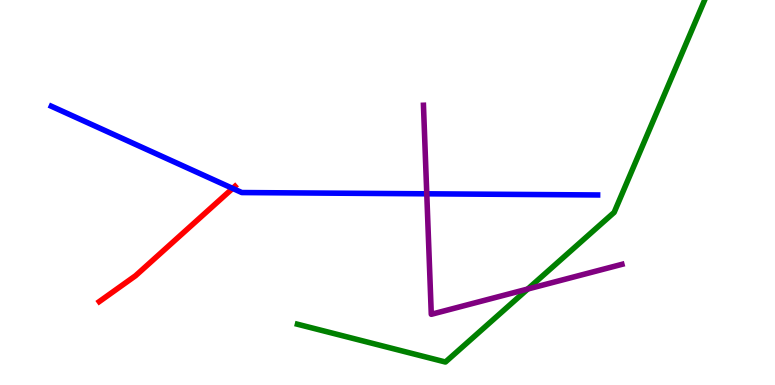[{'lines': ['blue', 'red'], 'intersections': [{'x': 3.0, 'y': 5.11}]}, {'lines': ['green', 'red'], 'intersections': []}, {'lines': ['purple', 'red'], 'intersections': []}, {'lines': ['blue', 'green'], 'intersections': []}, {'lines': ['blue', 'purple'], 'intersections': [{'x': 5.51, 'y': 4.97}]}, {'lines': ['green', 'purple'], 'intersections': [{'x': 6.81, 'y': 2.49}]}]